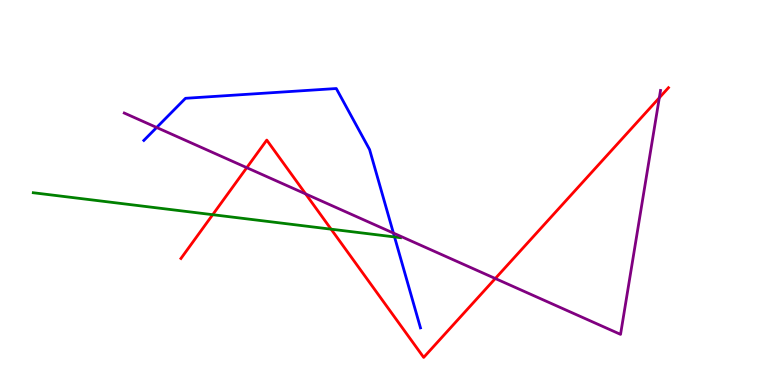[{'lines': ['blue', 'red'], 'intersections': []}, {'lines': ['green', 'red'], 'intersections': [{'x': 2.74, 'y': 4.42}, {'x': 4.27, 'y': 4.05}]}, {'lines': ['purple', 'red'], 'intersections': [{'x': 3.18, 'y': 5.64}, {'x': 3.94, 'y': 4.96}, {'x': 6.39, 'y': 2.77}, {'x': 8.51, 'y': 7.46}]}, {'lines': ['blue', 'green'], 'intersections': [{'x': 5.09, 'y': 3.85}]}, {'lines': ['blue', 'purple'], 'intersections': [{'x': 2.02, 'y': 6.69}, {'x': 5.08, 'y': 3.95}]}, {'lines': ['green', 'purple'], 'intersections': []}]